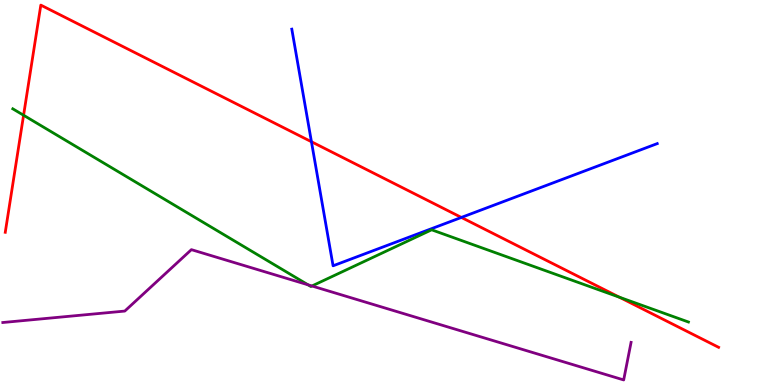[{'lines': ['blue', 'red'], 'intersections': [{'x': 4.02, 'y': 6.32}, {'x': 5.95, 'y': 4.35}]}, {'lines': ['green', 'red'], 'intersections': [{'x': 0.304, 'y': 7.01}, {'x': 7.99, 'y': 2.28}]}, {'lines': ['purple', 'red'], 'intersections': []}, {'lines': ['blue', 'green'], 'intersections': []}, {'lines': ['blue', 'purple'], 'intersections': []}, {'lines': ['green', 'purple'], 'intersections': [{'x': 3.97, 'y': 2.6}, {'x': 4.03, 'y': 2.57}]}]